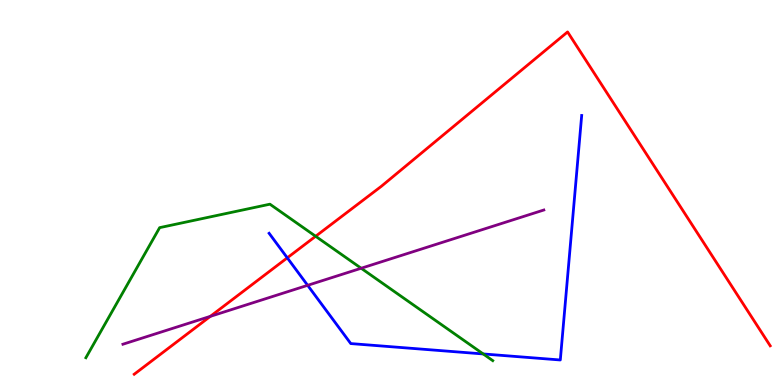[{'lines': ['blue', 'red'], 'intersections': [{'x': 3.71, 'y': 3.3}]}, {'lines': ['green', 'red'], 'intersections': [{'x': 4.07, 'y': 3.86}]}, {'lines': ['purple', 'red'], 'intersections': [{'x': 2.71, 'y': 1.78}]}, {'lines': ['blue', 'green'], 'intersections': [{'x': 6.24, 'y': 0.807}]}, {'lines': ['blue', 'purple'], 'intersections': [{'x': 3.97, 'y': 2.59}]}, {'lines': ['green', 'purple'], 'intersections': [{'x': 4.66, 'y': 3.03}]}]